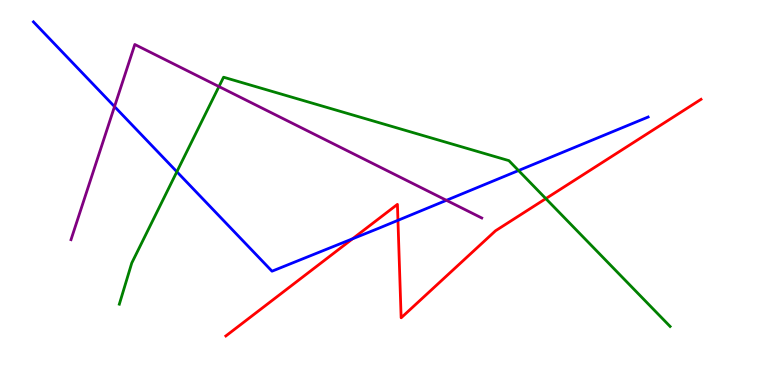[{'lines': ['blue', 'red'], 'intersections': [{'x': 4.55, 'y': 3.8}, {'x': 5.13, 'y': 4.28}]}, {'lines': ['green', 'red'], 'intersections': [{'x': 7.04, 'y': 4.84}]}, {'lines': ['purple', 'red'], 'intersections': []}, {'lines': ['blue', 'green'], 'intersections': [{'x': 2.28, 'y': 5.54}, {'x': 6.69, 'y': 5.57}]}, {'lines': ['blue', 'purple'], 'intersections': [{'x': 1.48, 'y': 7.23}, {'x': 5.76, 'y': 4.8}]}, {'lines': ['green', 'purple'], 'intersections': [{'x': 2.83, 'y': 7.75}]}]